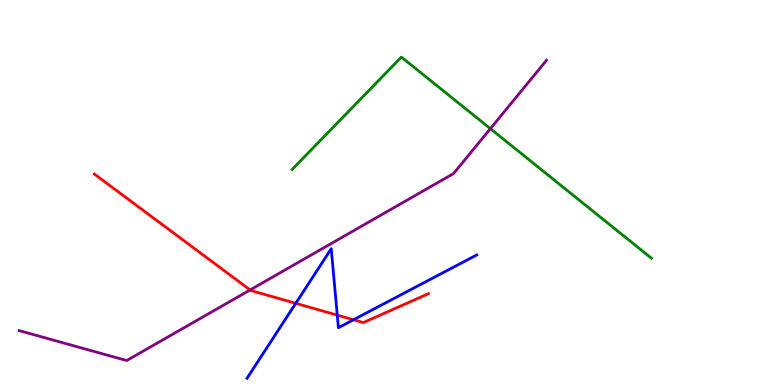[{'lines': ['blue', 'red'], 'intersections': [{'x': 3.82, 'y': 2.12}, {'x': 4.35, 'y': 1.81}, {'x': 4.56, 'y': 1.69}]}, {'lines': ['green', 'red'], 'intersections': []}, {'lines': ['purple', 'red'], 'intersections': [{'x': 3.23, 'y': 2.47}]}, {'lines': ['blue', 'green'], 'intersections': []}, {'lines': ['blue', 'purple'], 'intersections': []}, {'lines': ['green', 'purple'], 'intersections': [{'x': 6.33, 'y': 6.66}]}]